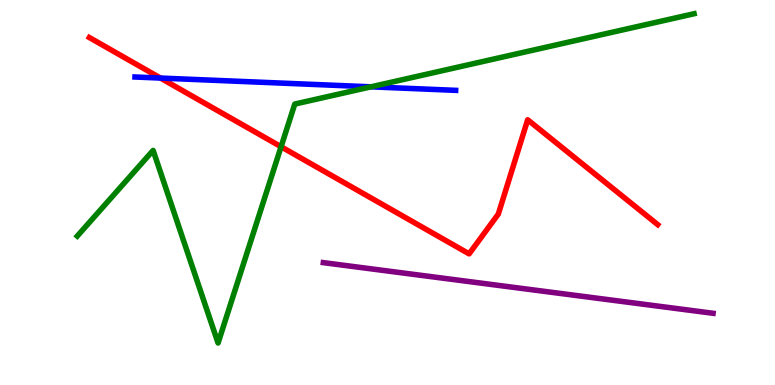[{'lines': ['blue', 'red'], 'intersections': [{'x': 2.07, 'y': 7.97}]}, {'lines': ['green', 'red'], 'intersections': [{'x': 3.63, 'y': 6.19}]}, {'lines': ['purple', 'red'], 'intersections': []}, {'lines': ['blue', 'green'], 'intersections': [{'x': 4.79, 'y': 7.74}]}, {'lines': ['blue', 'purple'], 'intersections': []}, {'lines': ['green', 'purple'], 'intersections': []}]